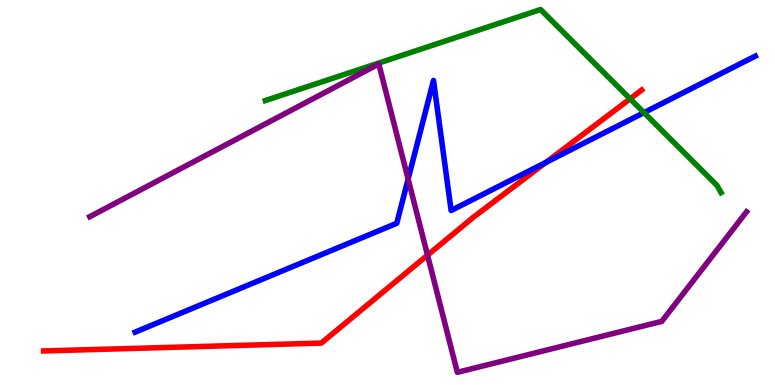[{'lines': ['blue', 'red'], 'intersections': [{'x': 7.04, 'y': 5.78}]}, {'lines': ['green', 'red'], 'intersections': [{'x': 8.13, 'y': 7.43}]}, {'lines': ['purple', 'red'], 'intersections': [{'x': 5.52, 'y': 3.37}]}, {'lines': ['blue', 'green'], 'intersections': [{'x': 8.31, 'y': 7.07}]}, {'lines': ['blue', 'purple'], 'intersections': [{'x': 5.27, 'y': 5.35}]}, {'lines': ['green', 'purple'], 'intersections': []}]